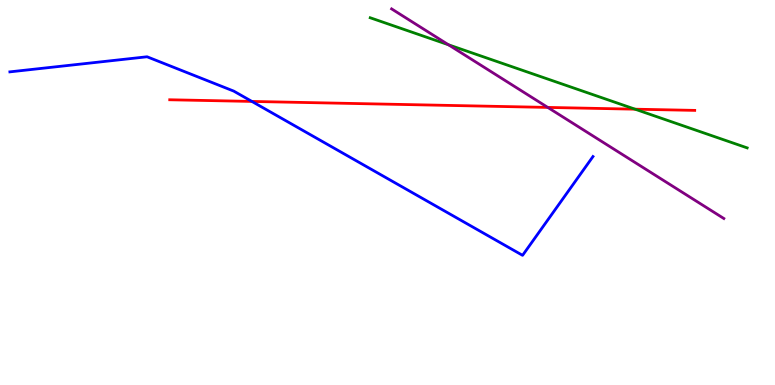[{'lines': ['blue', 'red'], 'intersections': [{'x': 3.25, 'y': 7.37}]}, {'lines': ['green', 'red'], 'intersections': [{'x': 8.19, 'y': 7.16}]}, {'lines': ['purple', 'red'], 'intersections': [{'x': 7.07, 'y': 7.21}]}, {'lines': ['blue', 'green'], 'intersections': []}, {'lines': ['blue', 'purple'], 'intersections': []}, {'lines': ['green', 'purple'], 'intersections': [{'x': 5.79, 'y': 8.84}]}]